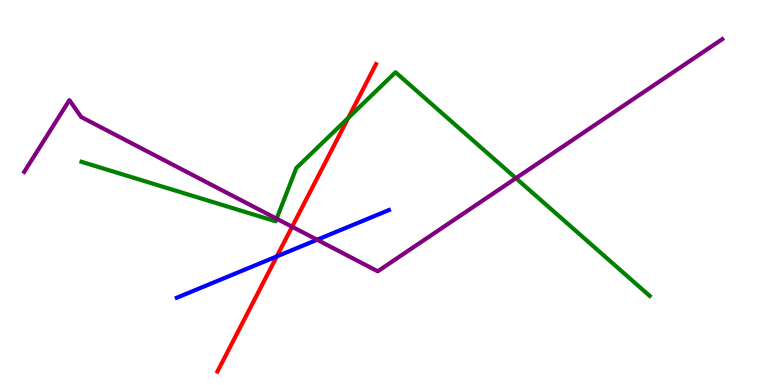[{'lines': ['blue', 'red'], 'intersections': [{'x': 3.57, 'y': 3.34}]}, {'lines': ['green', 'red'], 'intersections': [{'x': 4.49, 'y': 6.94}]}, {'lines': ['purple', 'red'], 'intersections': [{'x': 3.77, 'y': 4.11}]}, {'lines': ['blue', 'green'], 'intersections': []}, {'lines': ['blue', 'purple'], 'intersections': [{'x': 4.09, 'y': 3.77}]}, {'lines': ['green', 'purple'], 'intersections': [{'x': 3.57, 'y': 4.32}, {'x': 6.66, 'y': 5.37}]}]